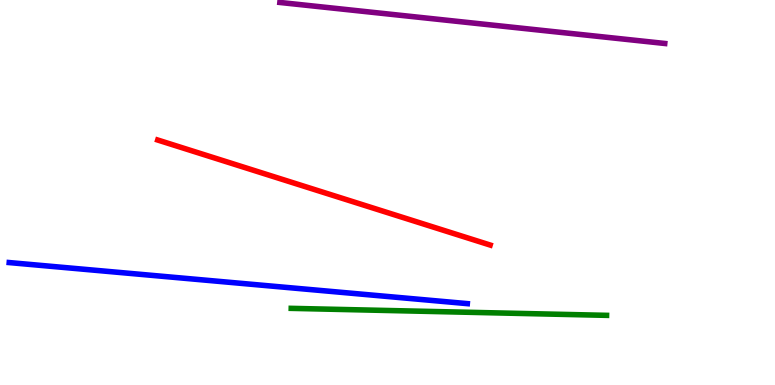[{'lines': ['blue', 'red'], 'intersections': []}, {'lines': ['green', 'red'], 'intersections': []}, {'lines': ['purple', 'red'], 'intersections': []}, {'lines': ['blue', 'green'], 'intersections': []}, {'lines': ['blue', 'purple'], 'intersections': []}, {'lines': ['green', 'purple'], 'intersections': []}]